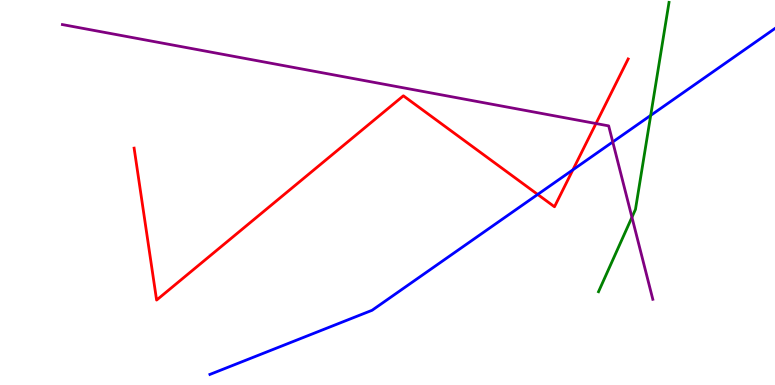[{'lines': ['blue', 'red'], 'intersections': [{'x': 6.94, 'y': 4.95}, {'x': 7.39, 'y': 5.59}]}, {'lines': ['green', 'red'], 'intersections': []}, {'lines': ['purple', 'red'], 'intersections': [{'x': 7.69, 'y': 6.79}]}, {'lines': ['blue', 'green'], 'intersections': [{'x': 8.4, 'y': 7.0}]}, {'lines': ['blue', 'purple'], 'intersections': [{'x': 7.91, 'y': 6.31}]}, {'lines': ['green', 'purple'], 'intersections': [{'x': 8.15, 'y': 4.36}]}]